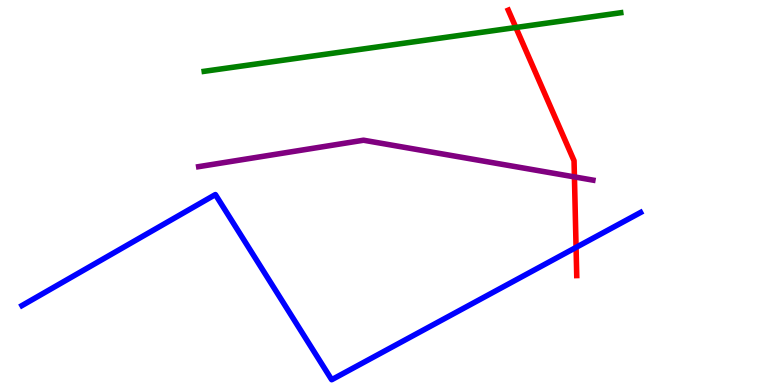[{'lines': ['blue', 'red'], 'intersections': [{'x': 7.43, 'y': 3.57}]}, {'lines': ['green', 'red'], 'intersections': [{'x': 6.66, 'y': 9.29}]}, {'lines': ['purple', 'red'], 'intersections': [{'x': 7.41, 'y': 5.41}]}, {'lines': ['blue', 'green'], 'intersections': []}, {'lines': ['blue', 'purple'], 'intersections': []}, {'lines': ['green', 'purple'], 'intersections': []}]